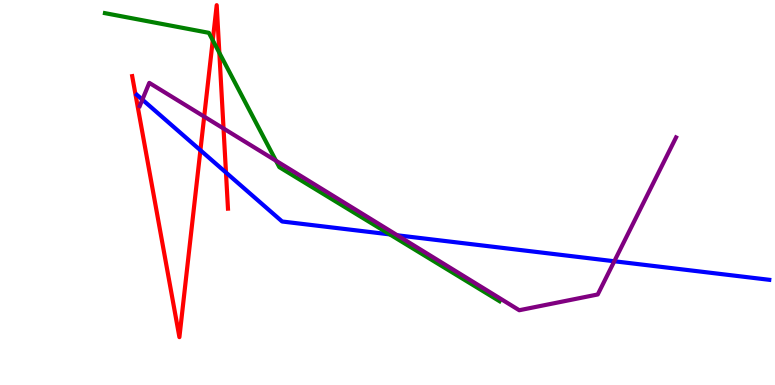[{'lines': ['blue', 'red'], 'intersections': [{'x': 2.59, 'y': 6.1}, {'x': 2.92, 'y': 5.52}]}, {'lines': ['green', 'red'], 'intersections': [{'x': 2.75, 'y': 8.95}, {'x': 2.83, 'y': 8.63}]}, {'lines': ['purple', 'red'], 'intersections': [{'x': 2.63, 'y': 6.97}, {'x': 2.88, 'y': 6.66}]}, {'lines': ['blue', 'green'], 'intersections': [{'x': 5.03, 'y': 3.91}]}, {'lines': ['blue', 'purple'], 'intersections': [{'x': 1.84, 'y': 7.41}, {'x': 5.13, 'y': 3.89}, {'x': 7.93, 'y': 3.21}]}, {'lines': ['green', 'purple'], 'intersections': [{'x': 3.56, 'y': 5.83}]}]